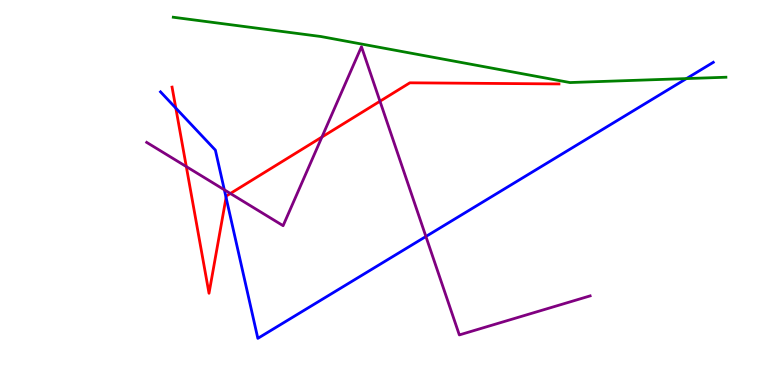[{'lines': ['blue', 'red'], 'intersections': [{'x': 2.27, 'y': 7.19}, {'x': 2.92, 'y': 4.87}]}, {'lines': ['green', 'red'], 'intersections': []}, {'lines': ['purple', 'red'], 'intersections': [{'x': 2.4, 'y': 5.67}, {'x': 2.97, 'y': 4.97}, {'x': 4.15, 'y': 6.44}, {'x': 4.9, 'y': 7.37}]}, {'lines': ['blue', 'green'], 'intersections': [{'x': 8.86, 'y': 7.96}]}, {'lines': ['blue', 'purple'], 'intersections': [{'x': 2.89, 'y': 5.07}, {'x': 5.5, 'y': 3.86}]}, {'lines': ['green', 'purple'], 'intersections': []}]